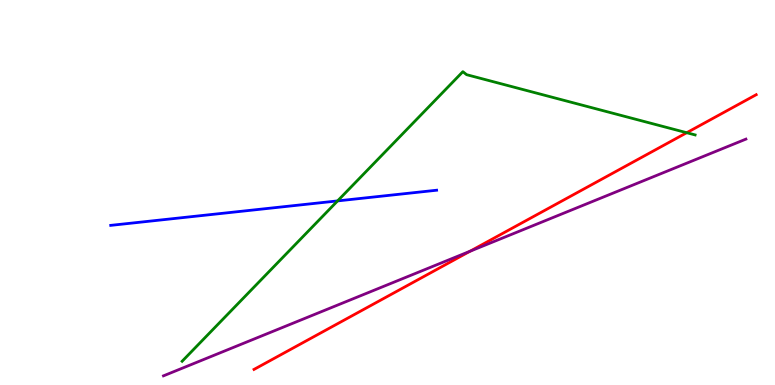[{'lines': ['blue', 'red'], 'intersections': []}, {'lines': ['green', 'red'], 'intersections': [{'x': 8.86, 'y': 6.55}]}, {'lines': ['purple', 'red'], 'intersections': [{'x': 6.06, 'y': 3.47}]}, {'lines': ['blue', 'green'], 'intersections': [{'x': 4.36, 'y': 4.78}]}, {'lines': ['blue', 'purple'], 'intersections': []}, {'lines': ['green', 'purple'], 'intersections': []}]